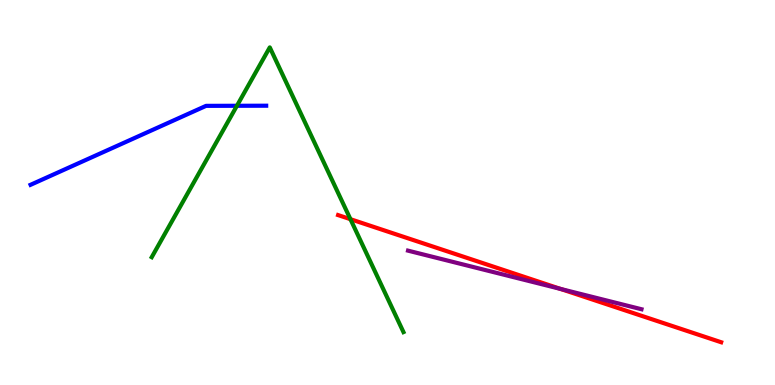[{'lines': ['blue', 'red'], 'intersections': []}, {'lines': ['green', 'red'], 'intersections': [{'x': 4.52, 'y': 4.31}]}, {'lines': ['purple', 'red'], 'intersections': [{'x': 7.23, 'y': 2.5}]}, {'lines': ['blue', 'green'], 'intersections': [{'x': 3.06, 'y': 7.25}]}, {'lines': ['blue', 'purple'], 'intersections': []}, {'lines': ['green', 'purple'], 'intersections': []}]